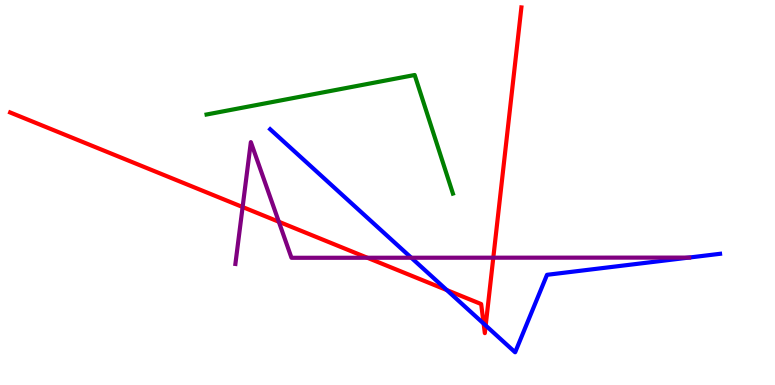[{'lines': ['blue', 'red'], 'intersections': [{'x': 5.77, 'y': 2.47}, {'x': 6.24, 'y': 1.59}, {'x': 6.27, 'y': 1.55}]}, {'lines': ['green', 'red'], 'intersections': []}, {'lines': ['purple', 'red'], 'intersections': [{'x': 3.13, 'y': 4.62}, {'x': 3.6, 'y': 4.24}, {'x': 4.74, 'y': 3.31}, {'x': 6.37, 'y': 3.31}]}, {'lines': ['blue', 'green'], 'intersections': []}, {'lines': ['blue', 'purple'], 'intersections': [{'x': 5.31, 'y': 3.31}, {'x': 8.89, 'y': 3.31}]}, {'lines': ['green', 'purple'], 'intersections': []}]